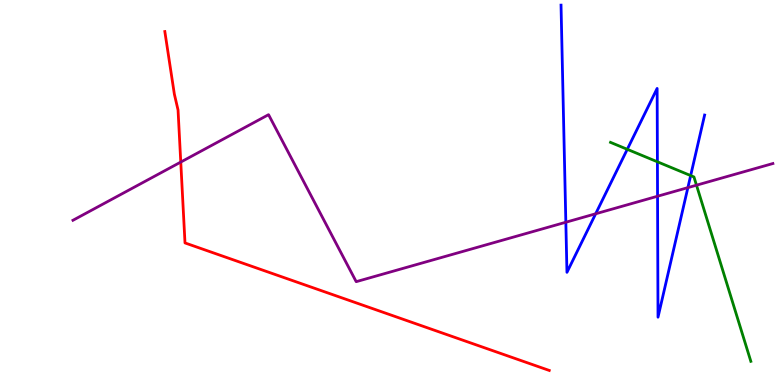[{'lines': ['blue', 'red'], 'intersections': []}, {'lines': ['green', 'red'], 'intersections': []}, {'lines': ['purple', 'red'], 'intersections': [{'x': 2.33, 'y': 5.79}]}, {'lines': ['blue', 'green'], 'intersections': [{'x': 8.09, 'y': 6.12}, {'x': 8.48, 'y': 5.8}, {'x': 8.91, 'y': 5.44}]}, {'lines': ['blue', 'purple'], 'intersections': [{'x': 7.3, 'y': 4.23}, {'x': 7.69, 'y': 4.45}, {'x': 8.48, 'y': 4.9}, {'x': 8.88, 'y': 5.13}]}, {'lines': ['green', 'purple'], 'intersections': [{'x': 8.99, 'y': 5.19}]}]